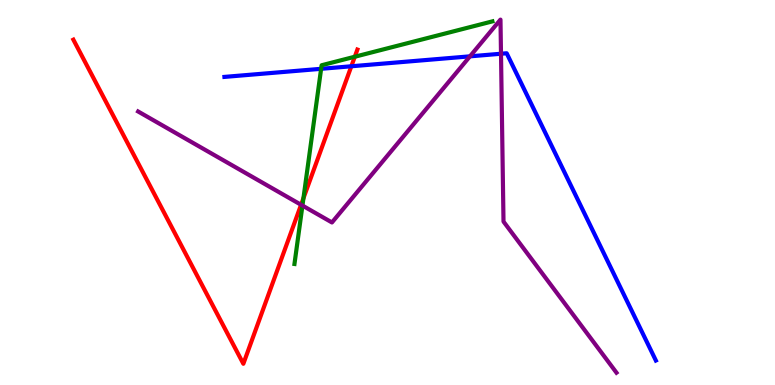[{'lines': ['blue', 'red'], 'intersections': [{'x': 4.53, 'y': 8.28}]}, {'lines': ['green', 'red'], 'intersections': [{'x': 3.92, 'y': 4.85}, {'x': 4.58, 'y': 8.53}]}, {'lines': ['purple', 'red'], 'intersections': [{'x': 3.88, 'y': 4.68}]}, {'lines': ['blue', 'green'], 'intersections': [{'x': 4.14, 'y': 8.21}]}, {'lines': ['blue', 'purple'], 'intersections': [{'x': 6.06, 'y': 8.54}, {'x': 6.46, 'y': 8.6}]}, {'lines': ['green', 'purple'], 'intersections': [{'x': 3.9, 'y': 4.66}]}]